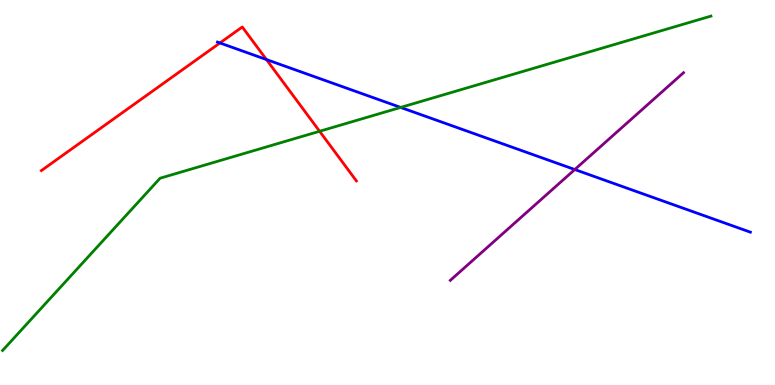[{'lines': ['blue', 'red'], 'intersections': [{'x': 2.84, 'y': 8.88}, {'x': 3.44, 'y': 8.45}]}, {'lines': ['green', 'red'], 'intersections': [{'x': 4.12, 'y': 6.59}]}, {'lines': ['purple', 'red'], 'intersections': []}, {'lines': ['blue', 'green'], 'intersections': [{'x': 5.17, 'y': 7.21}]}, {'lines': ['blue', 'purple'], 'intersections': [{'x': 7.42, 'y': 5.6}]}, {'lines': ['green', 'purple'], 'intersections': []}]